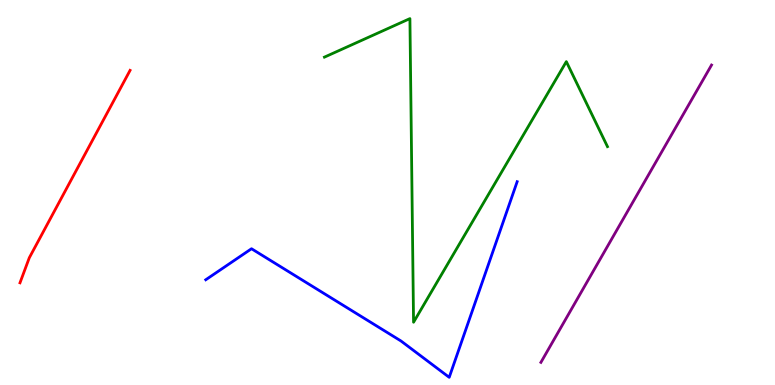[{'lines': ['blue', 'red'], 'intersections': []}, {'lines': ['green', 'red'], 'intersections': []}, {'lines': ['purple', 'red'], 'intersections': []}, {'lines': ['blue', 'green'], 'intersections': []}, {'lines': ['blue', 'purple'], 'intersections': []}, {'lines': ['green', 'purple'], 'intersections': []}]